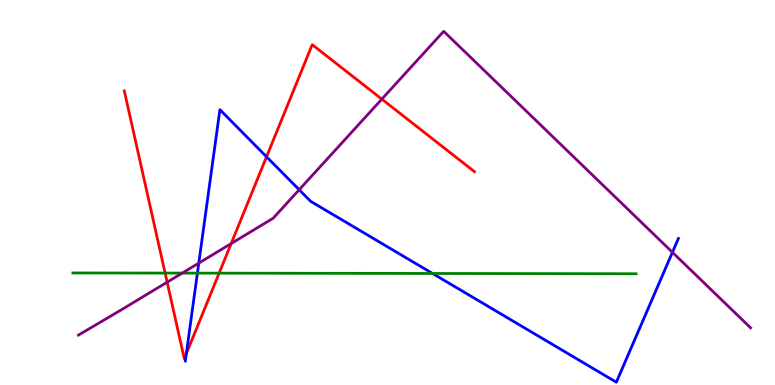[{'lines': ['blue', 'red'], 'intersections': [{'x': 2.4, 'y': 0.814}, {'x': 3.44, 'y': 5.93}]}, {'lines': ['green', 'red'], 'intersections': [{'x': 2.13, 'y': 2.91}, {'x': 2.83, 'y': 2.9}]}, {'lines': ['purple', 'red'], 'intersections': [{'x': 2.16, 'y': 2.67}, {'x': 2.98, 'y': 3.67}, {'x': 4.93, 'y': 7.43}]}, {'lines': ['blue', 'green'], 'intersections': [{'x': 2.55, 'y': 2.91}, {'x': 5.58, 'y': 2.9}]}, {'lines': ['blue', 'purple'], 'intersections': [{'x': 2.56, 'y': 3.17}, {'x': 3.86, 'y': 5.07}, {'x': 8.68, 'y': 3.45}]}, {'lines': ['green', 'purple'], 'intersections': [{'x': 2.35, 'y': 2.91}]}]